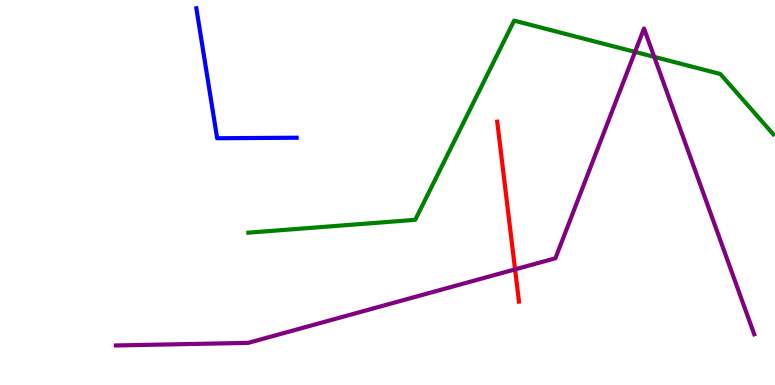[{'lines': ['blue', 'red'], 'intersections': []}, {'lines': ['green', 'red'], 'intersections': []}, {'lines': ['purple', 'red'], 'intersections': [{'x': 6.65, 'y': 3.0}]}, {'lines': ['blue', 'green'], 'intersections': []}, {'lines': ['blue', 'purple'], 'intersections': []}, {'lines': ['green', 'purple'], 'intersections': [{'x': 8.19, 'y': 8.65}, {'x': 8.44, 'y': 8.52}]}]